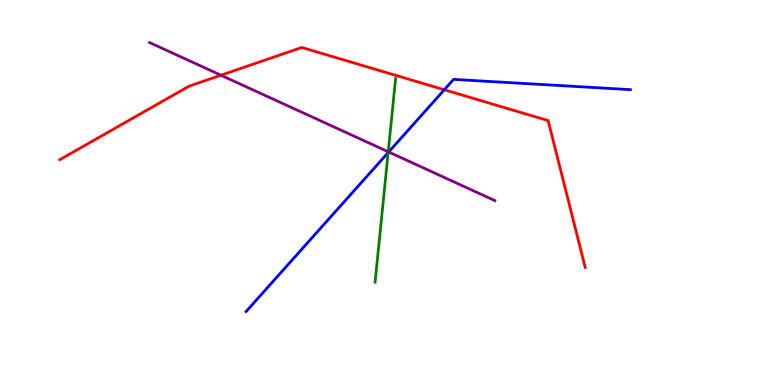[{'lines': ['blue', 'red'], 'intersections': [{'x': 5.73, 'y': 7.67}]}, {'lines': ['green', 'red'], 'intersections': []}, {'lines': ['purple', 'red'], 'intersections': [{'x': 2.85, 'y': 8.05}]}, {'lines': ['blue', 'green'], 'intersections': [{'x': 5.01, 'y': 6.04}]}, {'lines': ['blue', 'purple'], 'intersections': [{'x': 5.02, 'y': 6.05}]}, {'lines': ['green', 'purple'], 'intersections': [{'x': 5.01, 'y': 6.06}]}]